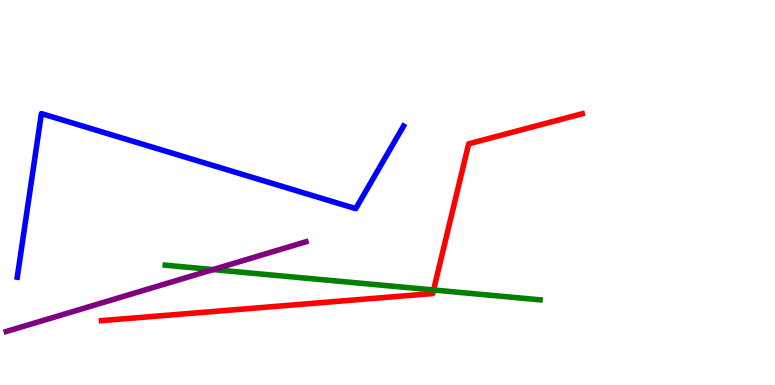[{'lines': ['blue', 'red'], 'intersections': []}, {'lines': ['green', 'red'], 'intersections': [{'x': 5.59, 'y': 2.47}]}, {'lines': ['purple', 'red'], 'intersections': []}, {'lines': ['blue', 'green'], 'intersections': []}, {'lines': ['blue', 'purple'], 'intersections': []}, {'lines': ['green', 'purple'], 'intersections': [{'x': 2.75, 'y': 3.0}]}]